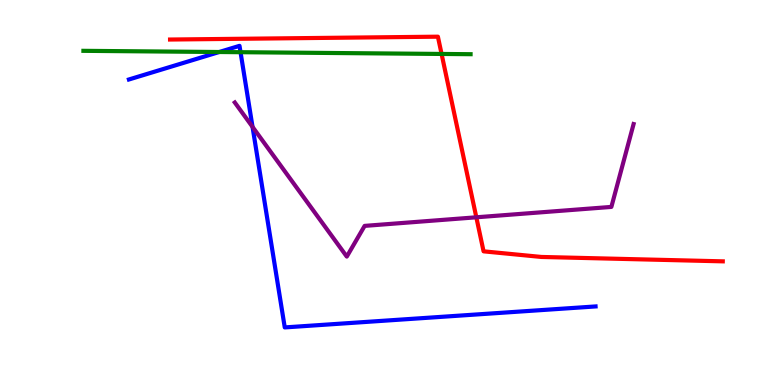[{'lines': ['blue', 'red'], 'intersections': []}, {'lines': ['green', 'red'], 'intersections': [{'x': 5.7, 'y': 8.6}]}, {'lines': ['purple', 'red'], 'intersections': [{'x': 6.15, 'y': 4.36}]}, {'lines': ['blue', 'green'], 'intersections': [{'x': 2.83, 'y': 8.65}, {'x': 3.1, 'y': 8.64}]}, {'lines': ['blue', 'purple'], 'intersections': [{'x': 3.26, 'y': 6.7}]}, {'lines': ['green', 'purple'], 'intersections': []}]